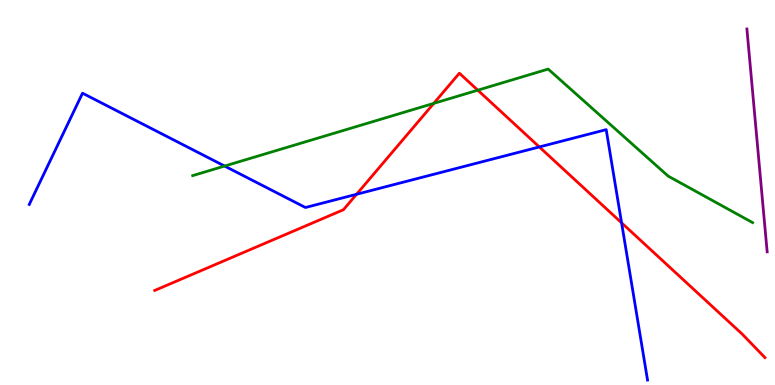[{'lines': ['blue', 'red'], 'intersections': [{'x': 4.6, 'y': 4.95}, {'x': 6.96, 'y': 6.18}, {'x': 8.02, 'y': 4.21}]}, {'lines': ['green', 'red'], 'intersections': [{'x': 5.6, 'y': 7.31}, {'x': 6.16, 'y': 7.66}]}, {'lines': ['purple', 'red'], 'intersections': []}, {'lines': ['blue', 'green'], 'intersections': [{'x': 2.9, 'y': 5.69}]}, {'lines': ['blue', 'purple'], 'intersections': []}, {'lines': ['green', 'purple'], 'intersections': []}]